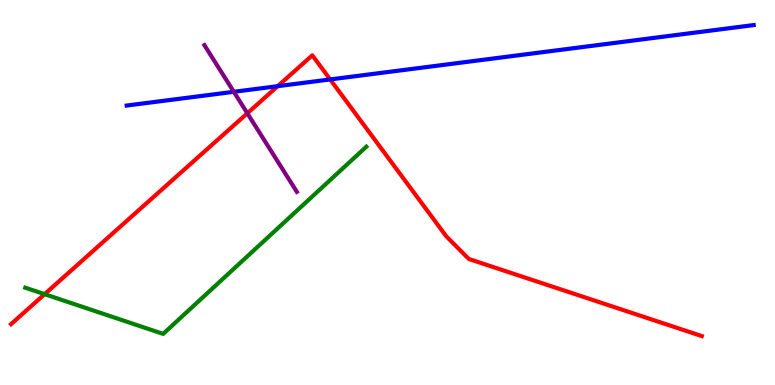[{'lines': ['blue', 'red'], 'intersections': [{'x': 3.58, 'y': 7.76}, {'x': 4.26, 'y': 7.94}]}, {'lines': ['green', 'red'], 'intersections': [{'x': 0.576, 'y': 2.36}]}, {'lines': ['purple', 'red'], 'intersections': [{'x': 3.19, 'y': 7.06}]}, {'lines': ['blue', 'green'], 'intersections': []}, {'lines': ['blue', 'purple'], 'intersections': [{'x': 3.02, 'y': 7.62}]}, {'lines': ['green', 'purple'], 'intersections': []}]